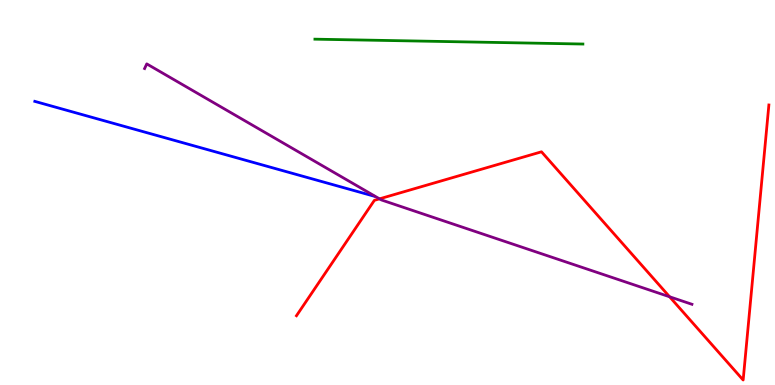[{'lines': ['blue', 'red'], 'intersections': []}, {'lines': ['green', 'red'], 'intersections': []}, {'lines': ['purple', 'red'], 'intersections': [{'x': 4.9, 'y': 4.84}, {'x': 8.64, 'y': 2.29}]}, {'lines': ['blue', 'green'], 'intersections': []}, {'lines': ['blue', 'purple'], 'intersections': []}, {'lines': ['green', 'purple'], 'intersections': []}]